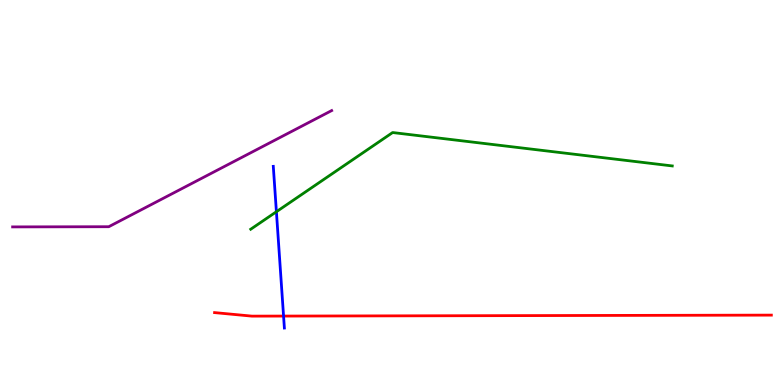[{'lines': ['blue', 'red'], 'intersections': [{'x': 3.66, 'y': 1.79}]}, {'lines': ['green', 'red'], 'intersections': []}, {'lines': ['purple', 'red'], 'intersections': []}, {'lines': ['blue', 'green'], 'intersections': [{'x': 3.57, 'y': 4.5}]}, {'lines': ['blue', 'purple'], 'intersections': []}, {'lines': ['green', 'purple'], 'intersections': []}]